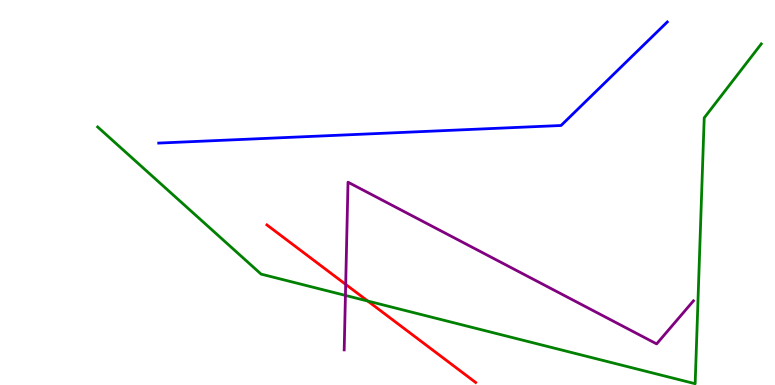[{'lines': ['blue', 'red'], 'intersections': []}, {'lines': ['green', 'red'], 'intersections': [{'x': 4.75, 'y': 2.18}]}, {'lines': ['purple', 'red'], 'intersections': [{'x': 4.46, 'y': 2.61}]}, {'lines': ['blue', 'green'], 'intersections': []}, {'lines': ['blue', 'purple'], 'intersections': []}, {'lines': ['green', 'purple'], 'intersections': [{'x': 4.46, 'y': 2.33}]}]